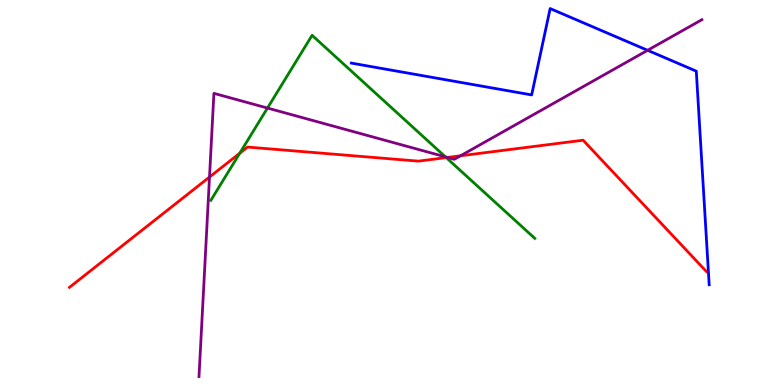[{'lines': ['blue', 'red'], 'intersections': []}, {'lines': ['green', 'red'], 'intersections': [{'x': 3.09, 'y': 6.02}, {'x': 5.76, 'y': 5.91}]}, {'lines': ['purple', 'red'], 'intersections': [{'x': 2.7, 'y': 5.4}, {'x': 5.77, 'y': 5.91}, {'x': 5.94, 'y': 5.95}]}, {'lines': ['blue', 'green'], 'intersections': []}, {'lines': ['blue', 'purple'], 'intersections': [{'x': 8.36, 'y': 8.69}]}, {'lines': ['green', 'purple'], 'intersections': [{'x': 3.45, 'y': 7.19}, {'x': 5.75, 'y': 5.93}]}]